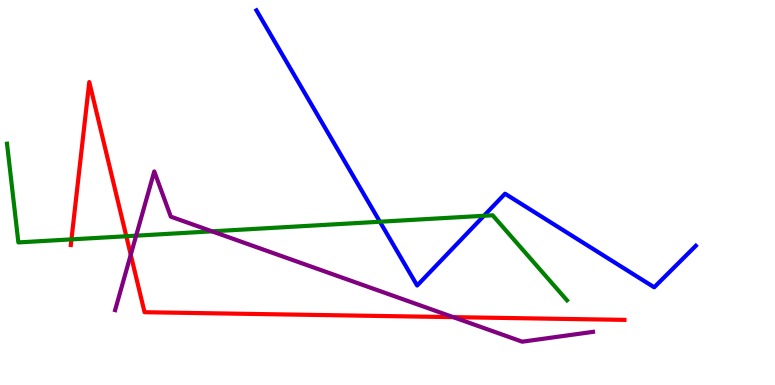[{'lines': ['blue', 'red'], 'intersections': []}, {'lines': ['green', 'red'], 'intersections': [{'x': 0.922, 'y': 3.78}, {'x': 1.63, 'y': 3.86}]}, {'lines': ['purple', 'red'], 'intersections': [{'x': 1.69, 'y': 3.38}, {'x': 5.85, 'y': 1.76}]}, {'lines': ['blue', 'green'], 'intersections': [{'x': 4.9, 'y': 4.24}, {'x': 6.24, 'y': 4.4}]}, {'lines': ['blue', 'purple'], 'intersections': []}, {'lines': ['green', 'purple'], 'intersections': [{'x': 1.76, 'y': 3.88}, {'x': 2.74, 'y': 3.99}]}]